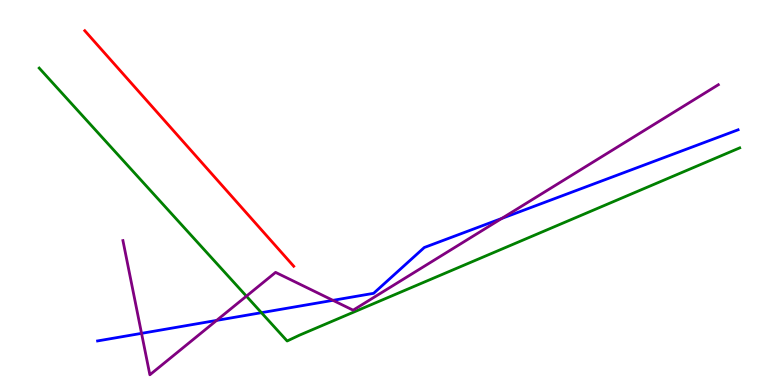[{'lines': ['blue', 'red'], 'intersections': []}, {'lines': ['green', 'red'], 'intersections': []}, {'lines': ['purple', 'red'], 'intersections': []}, {'lines': ['blue', 'green'], 'intersections': [{'x': 3.37, 'y': 1.88}]}, {'lines': ['blue', 'purple'], 'intersections': [{'x': 1.83, 'y': 1.34}, {'x': 2.8, 'y': 1.68}, {'x': 4.3, 'y': 2.2}, {'x': 6.47, 'y': 4.33}]}, {'lines': ['green', 'purple'], 'intersections': [{'x': 3.18, 'y': 2.31}]}]